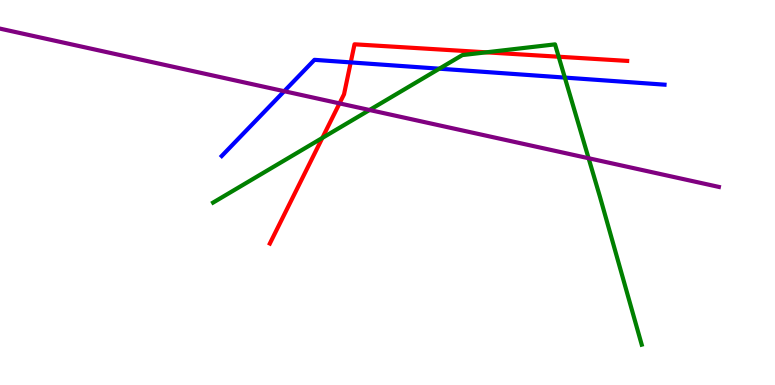[{'lines': ['blue', 'red'], 'intersections': [{'x': 4.53, 'y': 8.38}]}, {'lines': ['green', 'red'], 'intersections': [{'x': 4.16, 'y': 6.42}, {'x': 6.27, 'y': 8.64}, {'x': 7.21, 'y': 8.53}]}, {'lines': ['purple', 'red'], 'intersections': [{'x': 4.38, 'y': 7.31}]}, {'lines': ['blue', 'green'], 'intersections': [{'x': 5.67, 'y': 8.22}, {'x': 7.29, 'y': 7.98}]}, {'lines': ['blue', 'purple'], 'intersections': [{'x': 3.67, 'y': 7.63}]}, {'lines': ['green', 'purple'], 'intersections': [{'x': 4.77, 'y': 7.14}, {'x': 7.59, 'y': 5.89}]}]